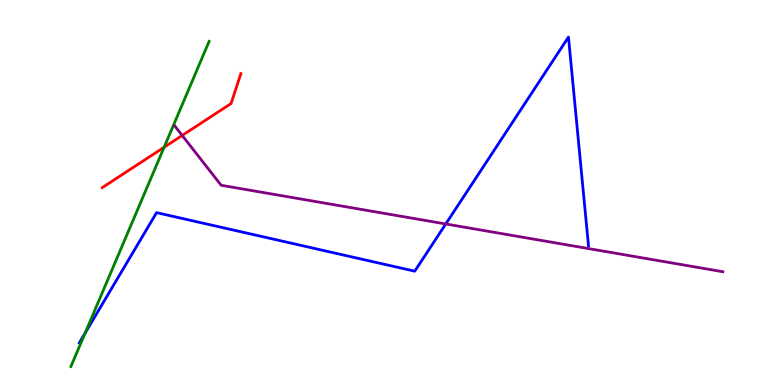[{'lines': ['blue', 'red'], 'intersections': []}, {'lines': ['green', 'red'], 'intersections': [{'x': 2.12, 'y': 6.18}]}, {'lines': ['purple', 'red'], 'intersections': [{'x': 2.35, 'y': 6.48}]}, {'lines': ['blue', 'green'], 'intersections': [{'x': 1.1, 'y': 1.35}]}, {'lines': ['blue', 'purple'], 'intersections': [{'x': 5.75, 'y': 4.18}]}, {'lines': ['green', 'purple'], 'intersections': []}]